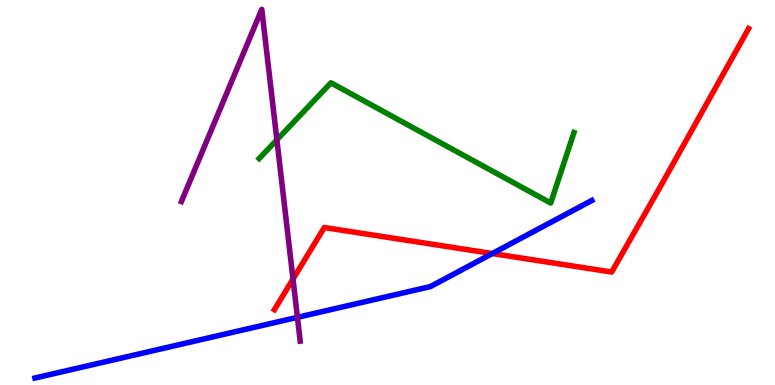[{'lines': ['blue', 'red'], 'intersections': [{'x': 6.35, 'y': 3.41}]}, {'lines': ['green', 'red'], 'intersections': []}, {'lines': ['purple', 'red'], 'intersections': [{'x': 3.78, 'y': 2.75}]}, {'lines': ['blue', 'green'], 'intersections': []}, {'lines': ['blue', 'purple'], 'intersections': [{'x': 3.84, 'y': 1.76}]}, {'lines': ['green', 'purple'], 'intersections': [{'x': 3.57, 'y': 6.37}]}]